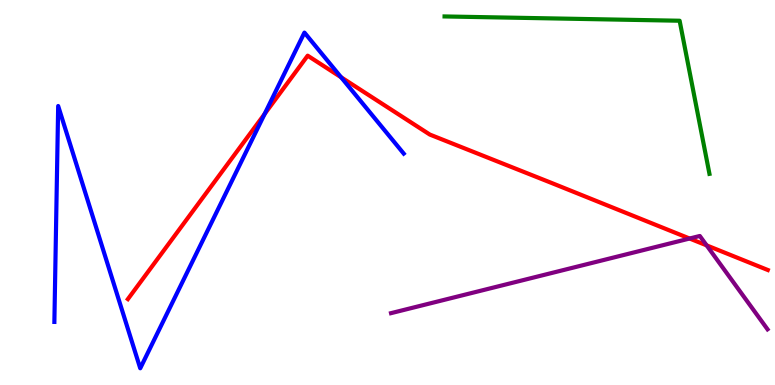[{'lines': ['blue', 'red'], 'intersections': [{'x': 3.41, 'y': 7.04}, {'x': 4.4, 'y': 7.99}]}, {'lines': ['green', 'red'], 'intersections': []}, {'lines': ['purple', 'red'], 'intersections': [{'x': 8.9, 'y': 3.8}, {'x': 9.12, 'y': 3.63}]}, {'lines': ['blue', 'green'], 'intersections': []}, {'lines': ['blue', 'purple'], 'intersections': []}, {'lines': ['green', 'purple'], 'intersections': []}]